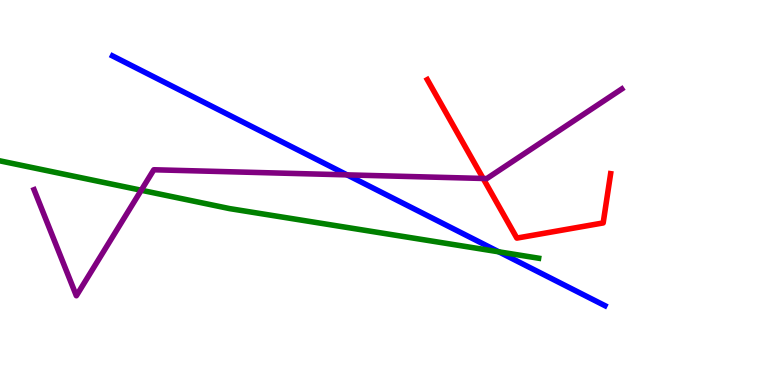[{'lines': ['blue', 'red'], 'intersections': []}, {'lines': ['green', 'red'], 'intersections': []}, {'lines': ['purple', 'red'], 'intersections': [{'x': 6.23, 'y': 5.36}]}, {'lines': ['blue', 'green'], 'intersections': [{'x': 6.44, 'y': 3.46}]}, {'lines': ['blue', 'purple'], 'intersections': [{'x': 4.48, 'y': 5.46}]}, {'lines': ['green', 'purple'], 'intersections': [{'x': 1.82, 'y': 5.06}]}]